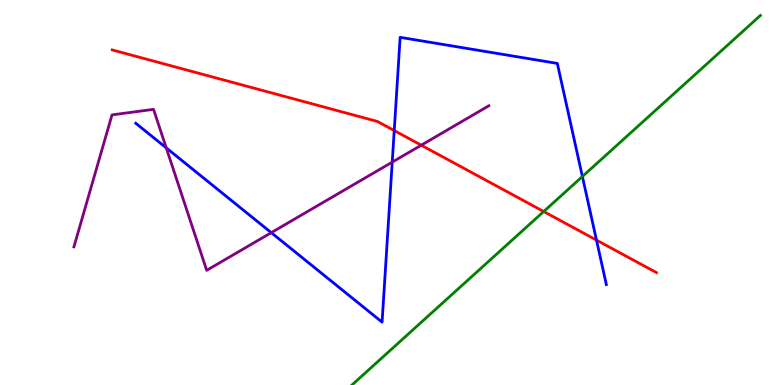[{'lines': ['blue', 'red'], 'intersections': [{'x': 5.09, 'y': 6.61}, {'x': 7.7, 'y': 3.76}]}, {'lines': ['green', 'red'], 'intersections': [{'x': 7.02, 'y': 4.51}]}, {'lines': ['purple', 'red'], 'intersections': [{'x': 5.44, 'y': 6.23}]}, {'lines': ['blue', 'green'], 'intersections': [{'x': 7.51, 'y': 5.42}]}, {'lines': ['blue', 'purple'], 'intersections': [{'x': 2.15, 'y': 6.16}, {'x': 3.5, 'y': 3.96}, {'x': 5.06, 'y': 5.79}]}, {'lines': ['green', 'purple'], 'intersections': []}]